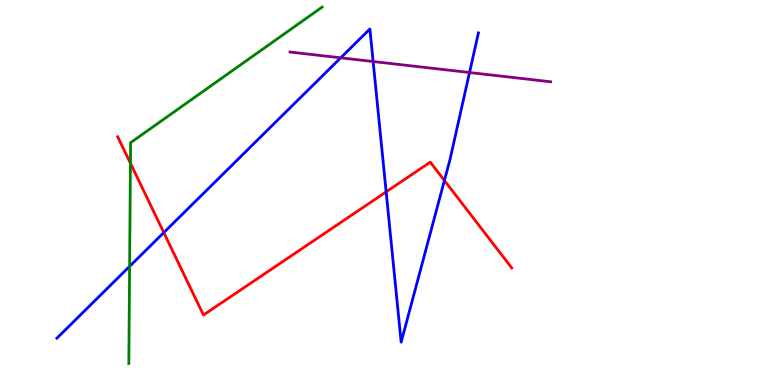[{'lines': ['blue', 'red'], 'intersections': [{'x': 2.11, 'y': 3.96}, {'x': 4.98, 'y': 5.02}, {'x': 5.73, 'y': 5.31}]}, {'lines': ['green', 'red'], 'intersections': [{'x': 1.68, 'y': 5.76}]}, {'lines': ['purple', 'red'], 'intersections': []}, {'lines': ['blue', 'green'], 'intersections': [{'x': 1.67, 'y': 3.08}]}, {'lines': ['blue', 'purple'], 'intersections': [{'x': 4.4, 'y': 8.5}, {'x': 4.81, 'y': 8.4}, {'x': 6.06, 'y': 8.12}]}, {'lines': ['green', 'purple'], 'intersections': []}]